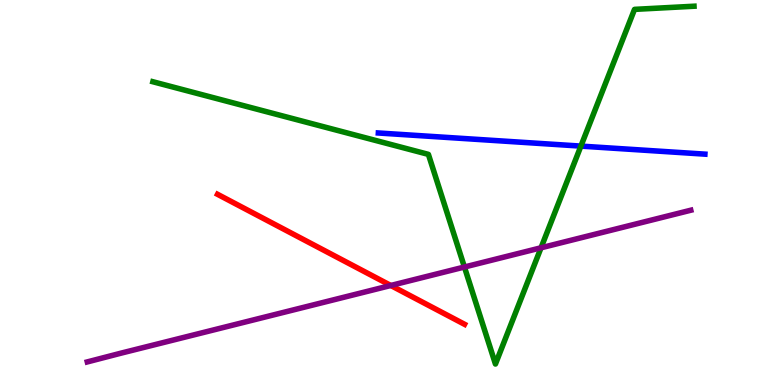[{'lines': ['blue', 'red'], 'intersections': []}, {'lines': ['green', 'red'], 'intersections': []}, {'lines': ['purple', 'red'], 'intersections': [{'x': 5.04, 'y': 2.58}]}, {'lines': ['blue', 'green'], 'intersections': [{'x': 7.5, 'y': 6.21}]}, {'lines': ['blue', 'purple'], 'intersections': []}, {'lines': ['green', 'purple'], 'intersections': [{'x': 5.99, 'y': 3.06}, {'x': 6.98, 'y': 3.56}]}]